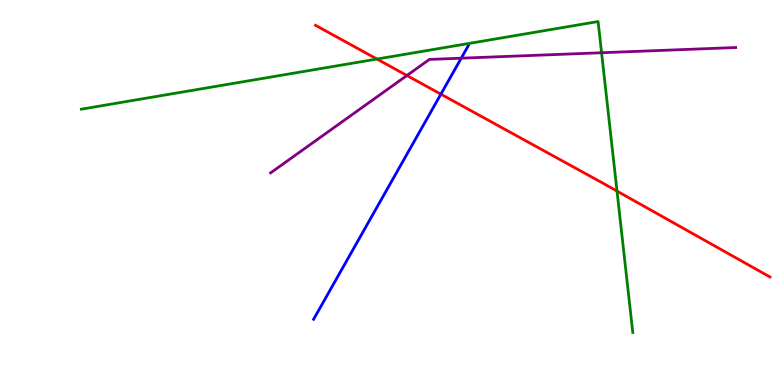[{'lines': ['blue', 'red'], 'intersections': [{'x': 5.69, 'y': 7.55}]}, {'lines': ['green', 'red'], 'intersections': [{'x': 4.86, 'y': 8.47}, {'x': 7.96, 'y': 5.04}]}, {'lines': ['purple', 'red'], 'intersections': [{'x': 5.25, 'y': 8.04}]}, {'lines': ['blue', 'green'], 'intersections': []}, {'lines': ['blue', 'purple'], 'intersections': [{'x': 5.95, 'y': 8.49}]}, {'lines': ['green', 'purple'], 'intersections': [{'x': 7.76, 'y': 8.63}]}]